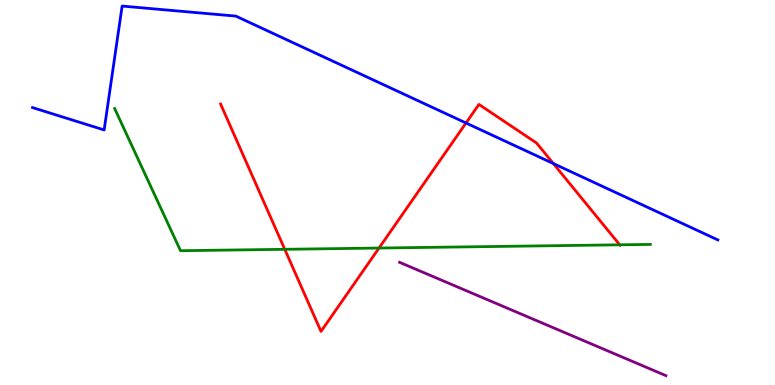[{'lines': ['blue', 'red'], 'intersections': [{'x': 6.01, 'y': 6.81}, {'x': 7.14, 'y': 5.75}]}, {'lines': ['green', 'red'], 'intersections': [{'x': 3.67, 'y': 3.52}, {'x': 4.89, 'y': 3.56}, {'x': 8.0, 'y': 3.64}]}, {'lines': ['purple', 'red'], 'intersections': []}, {'lines': ['blue', 'green'], 'intersections': []}, {'lines': ['blue', 'purple'], 'intersections': []}, {'lines': ['green', 'purple'], 'intersections': []}]